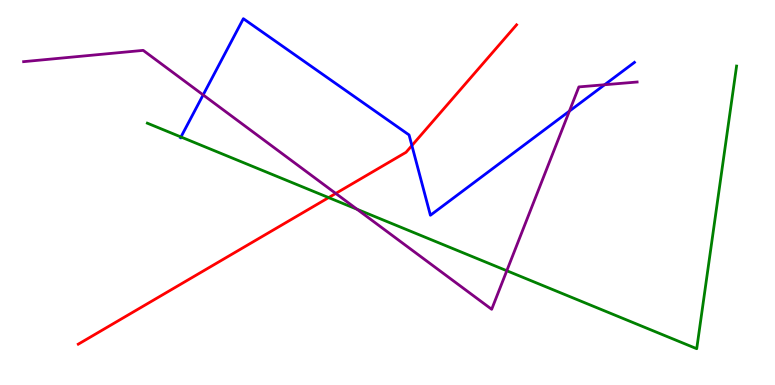[{'lines': ['blue', 'red'], 'intersections': [{'x': 5.31, 'y': 6.22}]}, {'lines': ['green', 'red'], 'intersections': [{'x': 4.24, 'y': 4.87}]}, {'lines': ['purple', 'red'], 'intersections': [{'x': 4.33, 'y': 4.98}]}, {'lines': ['blue', 'green'], 'intersections': [{'x': 2.33, 'y': 6.44}]}, {'lines': ['blue', 'purple'], 'intersections': [{'x': 2.62, 'y': 7.53}, {'x': 7.35, 'y': 7.11}, {'x': 7.8, 'y': 7.8}]}, {'lines': ['green', 'purple'], 'intersections': [{'x': 4.61, 'y': 4.56}, {'x': 6.54, 'y': 2.97}]}]